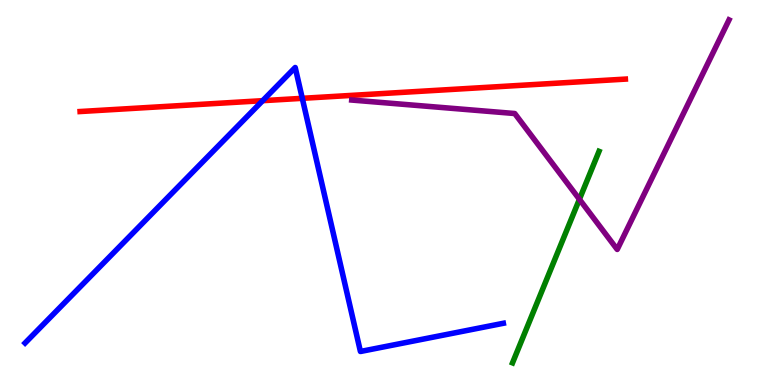[{'lines': ['blue', 'red'], 'intersections': [{'x': 3.39, 'y': 7.39}, {'x': 3.9, 'y': 7.45}]}, {'lines': ['green', 'red'], 'intersections': []}, {'lines': ['purple', 'red'], 'intersections': []}, {'lines': ['blue', 'green'], 'intersections': []}, {'lines': ['blue', 'purple'], 'intersections': []}, {'lines': ['green', 'purple'], 'intersections': [{'x': 7.48, 'y': 4.82}]}]